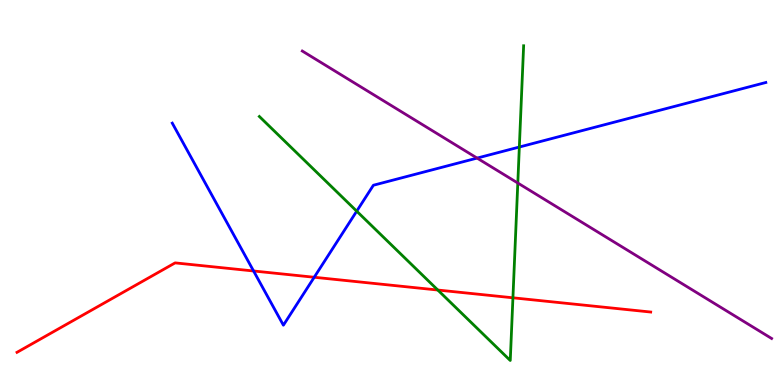[{'lines': ['blue', 'red'], 'intersections': [{'x': 3.27, 'y': 2.96}, {'x': 4.05, 'y': 2.8}]}, {'lines': ['green', 'red'], 'intersections': [{'x': 5.65, 'y': 2.47}, {'x': 6.62, 'y': 2.27}]}, {'lines': ['purple', 'red'], 'intersections': []}, {'lines': ['blue', 'green'], 'intersections': [{'x': 4.6, 'y': 4.52}, {'x': 6.7, 'y': 6.18}]}, {'lines': ['blue', 'purple'], 'intersections': [{'x': 6.16, 'y': 5.89}]}, {'lines': ['green', 'purple'], 'intersections': [{'x': 6.68, 'y': 5.25}]}]